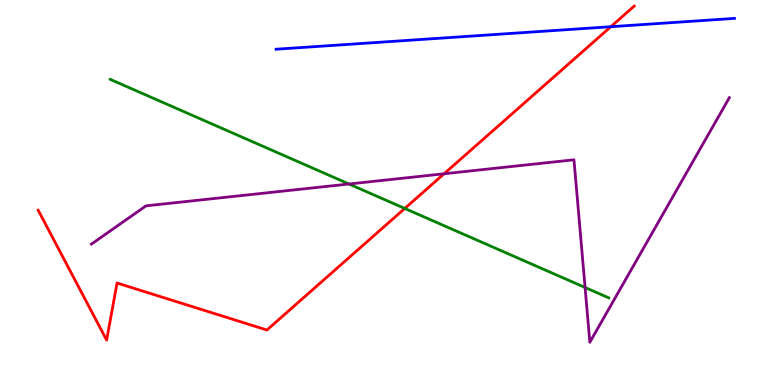[{'lines': ['blue', 'red'], 'intersections': [{'x': 7.88, 'y': 9.31}]}, {'lines': ['green', 'red'], 'intersections': [{'x': 5.22, 'y': 4.59}]}, {'lines': ['purple', 'red'], 'intersections': [{'x': 5.73, 'y': 5.49}]}, {'lines': ['blue', 'green'], 'intersections': []}, {'lines': ['blue', 'purple'], 'intersections': []}, {'lines': ['green', 'purple'], 'intersections': [{'x': 4.5, 'y': 5.22}, {'x': 7.55, 'y': 2.53}]}]